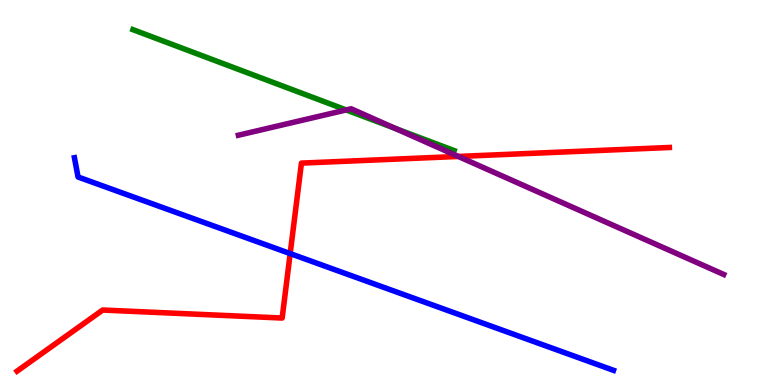[{'lines': ['blue', 'red'], 'intersections': [{'x': 3.74, 'y': 3.41}]}, {'lines': ['green', 'red'], 'intersections': []}, {'lines': ['purple', 'red'], 'intersections': [{'x': 5.91, 'y': 5.94}]}, {'lines': ['blue', 'green'], 'intersections': []}, {'lines': ['blue', 'purple'], 'intersections': []}, {'lines': ['green', 'purple'], 'intersections': [{'x': 4.47, 'y': 7.14}, {'x': 5.1, 'y': 6.66}]}]